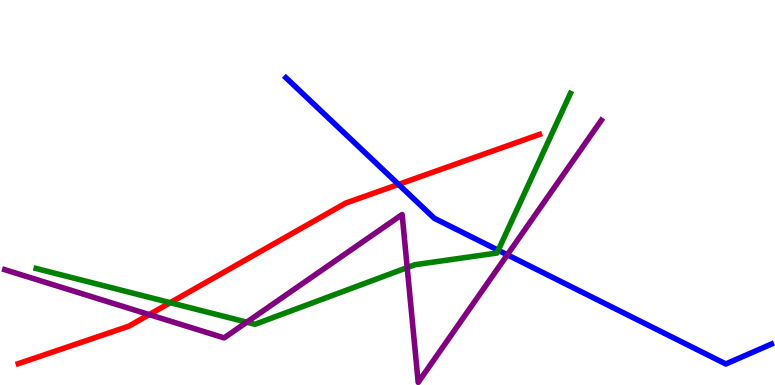[{'lines': ['blue', 'red'], 'intersections': [{'x': 5.14, 'y': 5.21}]}, {'lines': ['green', 'red'], 'intersections': [{'x': 2.2, 'y': 2.14}]}, {'lines': ['purple', 'red'], 'intersections': [{'x': 1.93, 'y': 1.83}]}, {'lines': ['blue', 'green'], 'intersections': [{'x': 6.43, 'y': 3.5}]}, {'lines': ['blue', 'purple'], 'intersections': [{'x': 6.55, 'y': 3.38}]}, {'lines': ['green', 'purple'], 'intersections': [{'x': 3.18, 'y': 1.63}, {'x': 5.25, 'y': 3.05}]}]